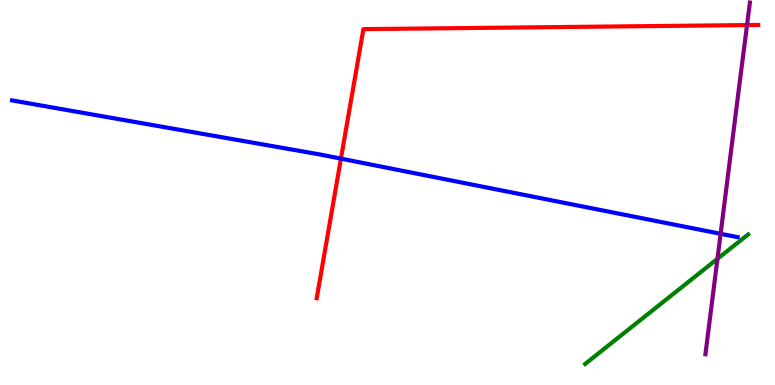[{'lines': ['blue', 'red'], 'intersections': [{'x': 4.4, 'y': 5.88}]}, {'lines': ['green', 'red'], 'intersections': []}, {'lines': ['purple', 'red'], 'intersections': [{'x': 9.64, 'y': 9.35}]}, {'lines': ['blue', 'green'], 'intersections': []}, {'lines': ['blue', 'purple'], 'intersections': [{'x': 9.3, 'y': 3.93}]}, {'lines': ['green', 'purple'], 'intersections': [{'x': 9.26, 'y': 3.28}]}]